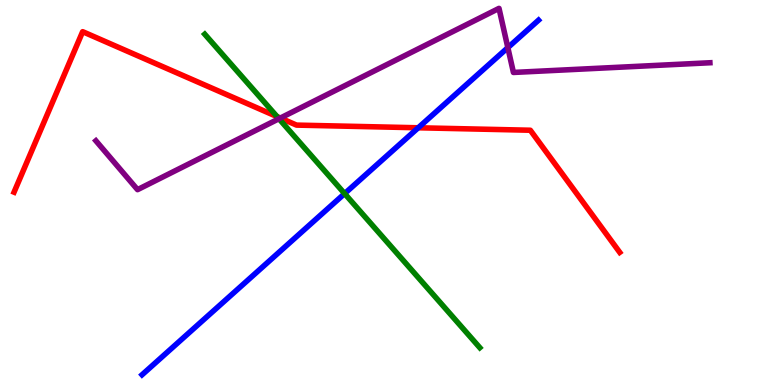[{'lines': ['blue', 'red'], 'intersections': [{'x': 5.4, 'y': 6.68}]}, {'lines': ['green', 'red'], 'intersections': [{'x': 3.57, 'y': 6.97}]}, {'lines': ['purple', 'red'], 'intersections': [{'x': 3.62, 'y': 6.93}]}, {'lines': ['blue', 'green'], 'intersections': [{'x': 4.45, 'y': 4.97}]}, {'lines': ['blue', 'purple'], 'intersections': [{'x': 6.55, 'y': 8.76}]}, {'lines': ['green', 'purple'], 'intersections': [{'x': 3.6, 'y': 6.92}]}]